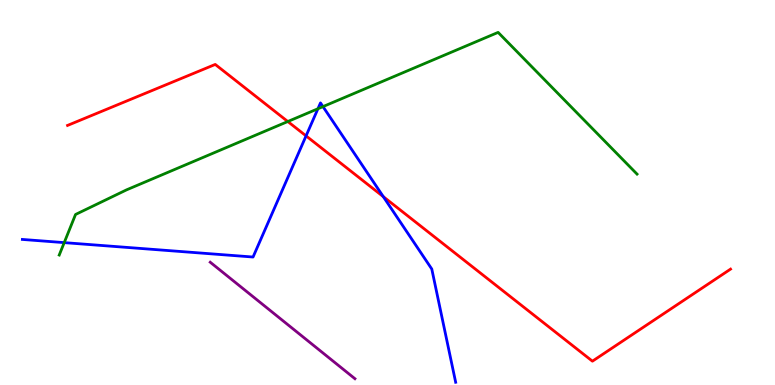[{'lines': ['blue', 'red'], 'intersections': [{'x': 3.95, 'y': 6.47}, {'x': 4.95, 'y': 4.89}]}, {'lines': ['green', 'red'], 'intersections': [{'x': 3.71, 'y': 6.84}]}, {'lines': ['purple', 'red'], 'intersections': []}, {'lines': ['blue', 'green'], 'intersections': [{'x': 0.829, 'y': 3.7}, {'x': 4.1, 'y': 7.18}, {'x': 4.17, 'y': 7.23}]}, {'lines': ['blue', 'purple'], 'intersections': []}, {'lines': ['green', 'purple'], 'intersections': []}]